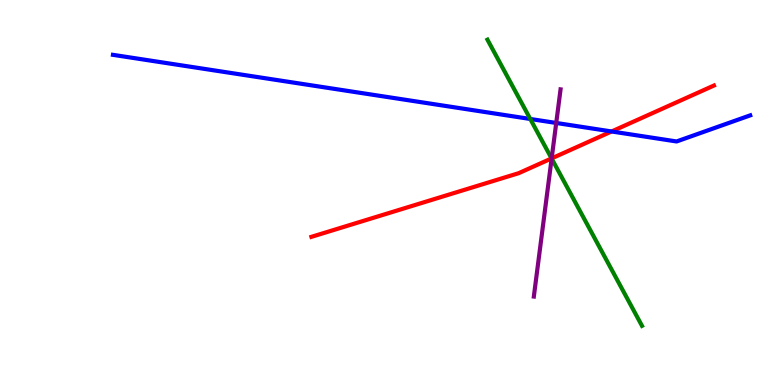[{'lines': ['blue', 'red'], 'intersections': [{'x': 7.89, 'y': 6.59}]}, {'lines': ['green', 'red'], 'intersections': [{'x': 7.12, 'y': 5.89}]}, {'lines': ['purple', 'red'], 'intersections': [{'x': 7.12, 'y': 5.89}]}, {'lines': ['blue', 'green'], 'intersections': [{'x': 6.84, 'y': 6.91}]}, {'lines': ['blue', 'purple'], 'intersections': [{'x': 7.18, 'y': 6.81}]}, {'lines': ['green', 'purple'], 'intersections': [{'x': 7.12, 'y': 5.88}]}]